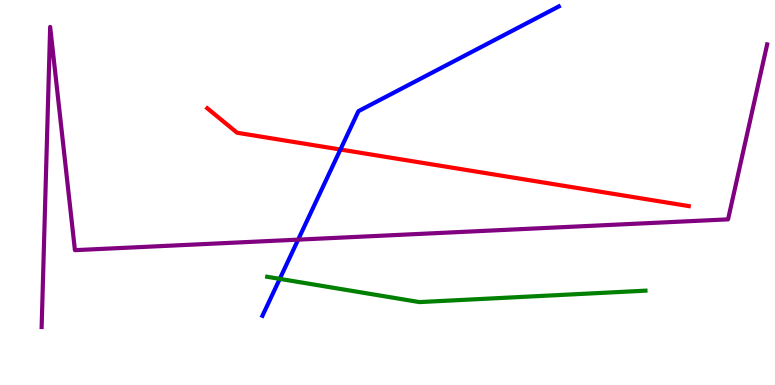[{'lines': ['blue', 'red'], 'intersections': [{'x': 4.39, 'y': 6.12}]}, {'lines': ['green', 'red'], 'intersections': []}, {'lines': ['purple', 'red'], 'intersections': []}, {'lines': ['blue', 'green'], 'intersections': [{'x': 3.61, 'y': 2.76}]}, {'lines': ['blue', 'purple'], 'intersections': [{'x': 3.85, 'y': 3.78}]}, {'lines': ['green', 'purple'], 'intersections': []}]